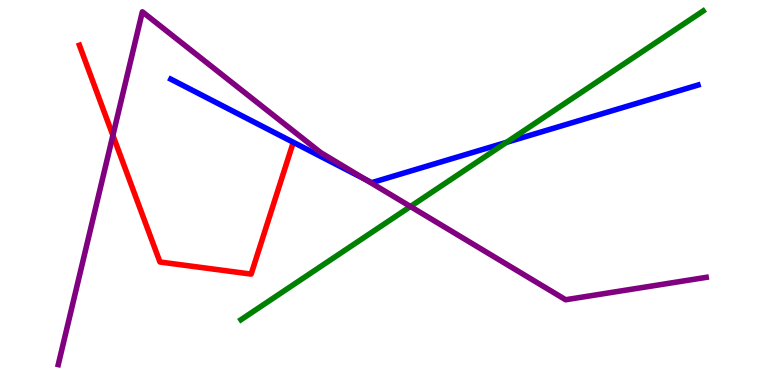[{'lines': ['blue', 'red'], 'intersections': []}, {'lines': ['green', 'red'], 'intersections': []}, {'lines': ['purple', 'red'], 'intersections': [{'x': 1.46, 'y': 6.48}]}, {'lines': ['blue', 'green'], 'intersections': [{'x': 6.54, 'y': 6.3}]}, {'lines': ['blue', 'purple'], 'intersections': [{'x': 4.71, 'y': 5.34}]}, {'lines': ['green', 'purple'], 'intersections': [{'x': 5.3, 'y': 4.64}]}]